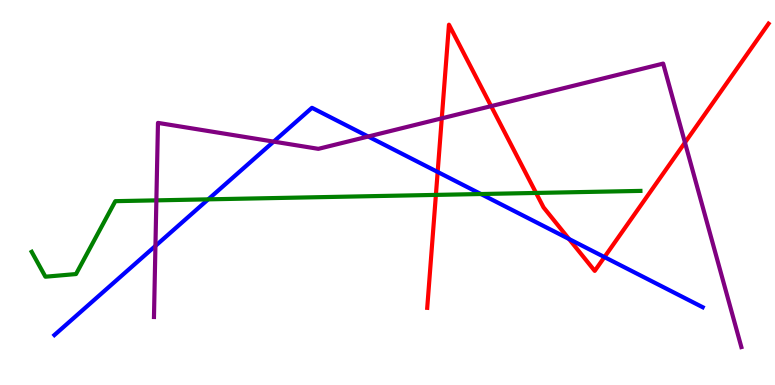[{'lines': ['blue', 'red'], 'intersections': [{'x': 5.65, 'y': 5.53}, {'x': 7.34, 'y': 3.79}, {'x': 7.8, 'y': 3.32}]}, {'lines': ['green', 'red'], 'intersections': [{'x': 5.62, 'y': 4.94}, {'x': 6.92, 'y': 4.99}]}, {'lines': ['purple', 'red'], 'intersections': [{'x': 5.7, 'y': 6.93}, {'x': 6.34, 'y': 7.24}, {'x': 8.84, 'y': 6.3}]}, {'lines': ['blue', 'green'], 'intersections': [{'x': 2.69, 'y': 4.82}, {'x': 6.21, 'y': 4.96}]}, {'lines': ['blue', 'purple'], 'intersections': [{'x': 2.01, 'y': 3.61}, {'x': 3.53, 'y': 6.32}, {'x': 4.75, 'y': 6.45}]}, {'lines': ['green', 'purple'], 'intersections': [{'x': 2.02, 'y': 4.8}]}]